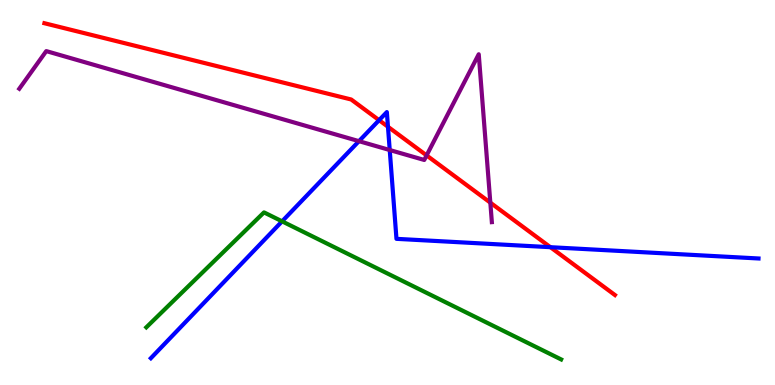[{'lines': ['blue', 'red'], 'intersections': [{'x': 4.89, 'y': 6.88}, {'x': 5.01, 'y': 6.71}, {'x': 7.1, 'y': 3.58}]}, {'lines': ['green', 'red'], 'intersections': []}, {'lines': ['purple', 'red'], 'intersections': [{'x': 5.5, 'y': 5.96}, {'x': 6.33, 'y': 4.74}]}, {'lines': ['blue', 'green'], 'intersections': [{'x': 3.64, 'y': 4.25}]}, {'lines': ['blue', 'purple'], 'intersections': [{'x': 4.63, 'y': 6.33}, {'x': 5.03, 'y': 6.1}]}, {'lines': ['green', 'purple'], 'intersections': []}]